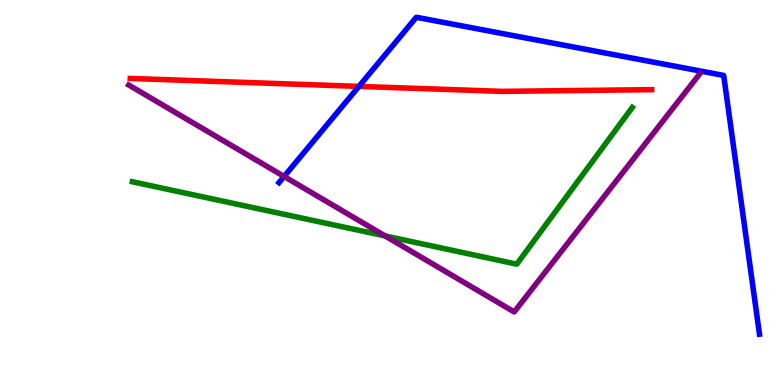[{'lines': ['blue', 'red'], 'intersections': [{'x': 4.63, 'y': 7.76}]}, {'lines': ['green', 'red'], 'intersections': []}, {'lines': ['purple', 'red'], 'intersections': []}, {'lines': ['blue', 'green'], 'intersections': []}, {'lines': ['blue', 'purple'], 'intersections': [{'x': 3.67, 'y': 5.42}]}, {'lines': ['green', 'purple'], 'intersections': [{'x': 4.97, 'y': 3.87}]}]